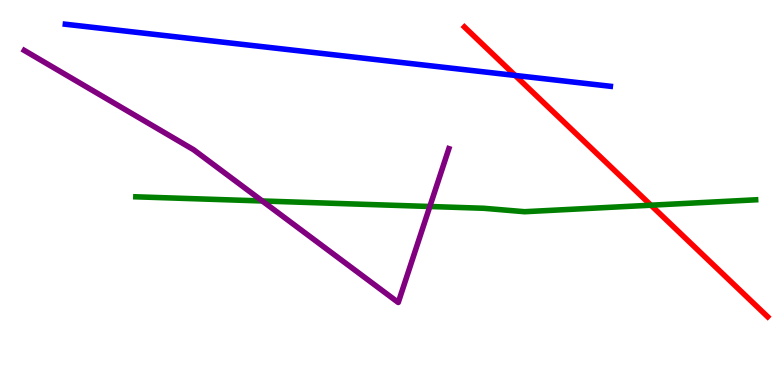[{'lines': ['blue', 'red'], 'intersections': [{'x': 6.65, 'y': 8.04}]}, {'lines': ['green', 'red'], 'intersections': [{'x': 8.4, 'y': 4.67}]}, {'lines': ['purple', 'red'], 'intersections': []}, {'lines': ['blue', 'green'], 'intersections': []}, {'lines': ['blue', 'purple'], 'intersections': []}, {'lines': ['green', 'purple'], 'intersections': [{'x': 3.38, 'y': 4.78}, {'x': 5.55, 'y': 4.64}]}]